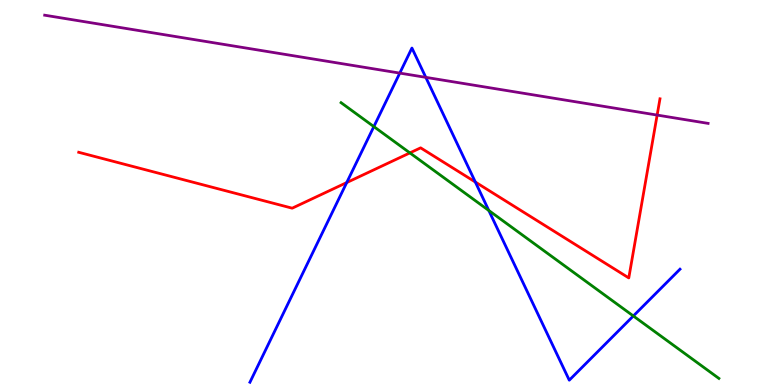[{'lines': ['blue', 'red'], 'intersections': [{'x': 4.47, 'y': 5.26}, {'x': 6.13, 'y': 5.27}]}, {'lines': ['green', 'red'], 'intersections': [{'x': 5.29, 'y': 6.03}]}, {'lines': ['purple', 'red'], 'intersections': [{'x': 8.48, 'y': 7.01}]}, {'lines': ['blue', 'green'], 'intersections': [{'x': 4.82, 'y': 6.71}, {'x': 6.31, 'y': 4.53}, {'x': 8.17, 'y': 1.79}]}, {'lines': ['blue', 'purple'], 'intersections': [{'x': 5.16, 'y': 8.1}, {'x': 5.49, 'y': 7.99}]}, {'lines': ['green', 'purple'], 'intersections': []}]